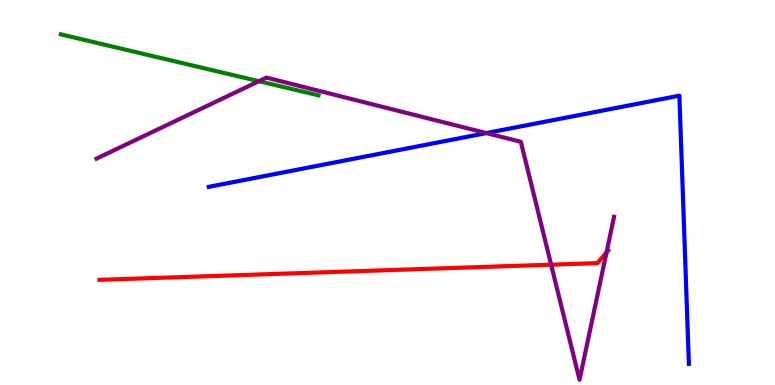[{'lines': ['blue', 'red'], 'intersections': []}, {'lines': ['green', 'red'], 'intersections': []}, {'lines': ['purple', 'red'], 'intersections': [{'x': 7.11, 'y': 3.13}, {'x': 7.83, 'y': 3.44}]}, {'lines': ['blue', 'green'], 'intersections': []}, {'lines': ['blue', 'purple'], 'intersections': [{'x': 6.28, 'y': 6.54}]}, {'lines': ['green', 'purple'], 'intersections': [{'x': 3.34, 'y': 7.89}]}]